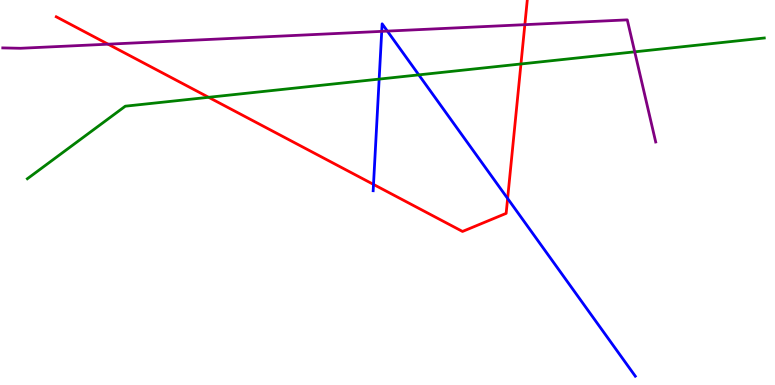[{'lines': ['blue', 'red'], 'intersections': [{'x': 4.82, 'y': 5.21}, {'x': 6.55, 'y': 4.84}]}, {'lines': ['green', 'red'], 'intersections': [{'x': 2.69, 'y': 7.47}, {'x': 6.72, 'y': 8.34}]}, {'lines': ['purple', 'red'], 'intersections': [{'x': 1.39, 'y': 8.85}, {'x': 6.77, 'y': 9.36}]}, {'lines': ['blue', 'green'], 'intersections': [{'x': 4.89, 'y': 7.95}, {'x': 5.4, 'y': 8.06}]}, {'lines': ['blue', 'purple'], 'intersections': [{'x': 4.93, 'y': 9.19}, {'x': 5.0, 'y': 9.19}]}, {'lines': ['green', 'purple'], 'intersections': [{'x': 8.19, 'y': 8.65}]}]